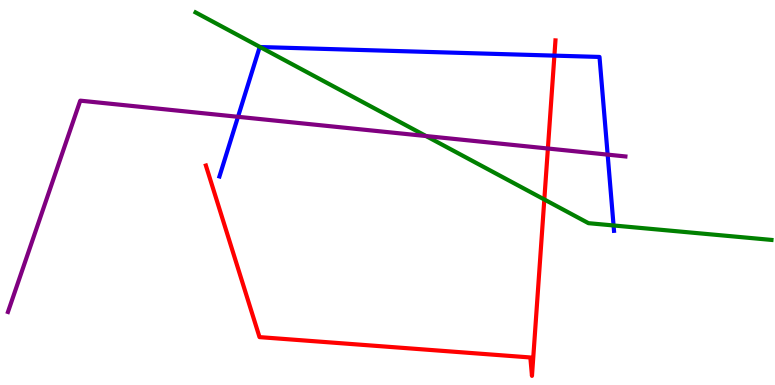[{'lines': ['blue', 'red'], 'intersections': [{'x': 7.15, 'y': 8.56}]}, {'lines': ['green', 'red'], 'intersections': [{'x': 7.02, 'y': 4.82}]}, {'lines': ['purple', 'red'], 'intersections': [{'x': 7.07, 'y': 6.14}]}, {'lines': ['blue', 'green'], 'intersections': [{'x': 3.36, 'y': 8.78}, {'x': 7.92, 'y': 4.14}]}, {'lines': ['blue', 'purple'], 'intersections': [{'x': 3.07, 'y': 6.97}, {'x': 7.84, 'y': 5.98}]}, {'lines': ['green', 'purple'], 'intersections': [{'x': 5.5, 'y': 6.47}]}]